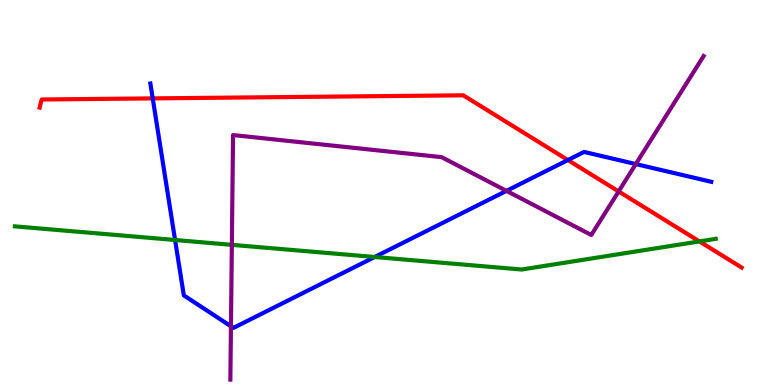[{'lines': ['blue', 'red'], 'intersections': [{'x': 1.97, 'y': 7.44}, {'x': 7.33, 'y': 5.84}]}, {'lines': ['green', 'red'], 'intersections': [{'x': 9.02, 'y': 3.73}]}, {'lines': ['purple', 'red'], 'intersections': [{'x': 7.98, 'y': 5.03}]}, {'lines': ['blue', 'green'], 'intersections': [{'x': 2.26, 'y': 3.77}, {'x': 4.83, 'y': 3.32}]}, {'lines': ['blue', 'purple'], 'intersections': [{'x': 2.98, 'y': 1.53}, {'x': 6.54, 'y': 5.04}, {'x': 8.2, 'y': 5.74}]}, {'lines': ['green', 'purple'], 'intersections': [{'x': 2.99, 'y': 3.64}]}]